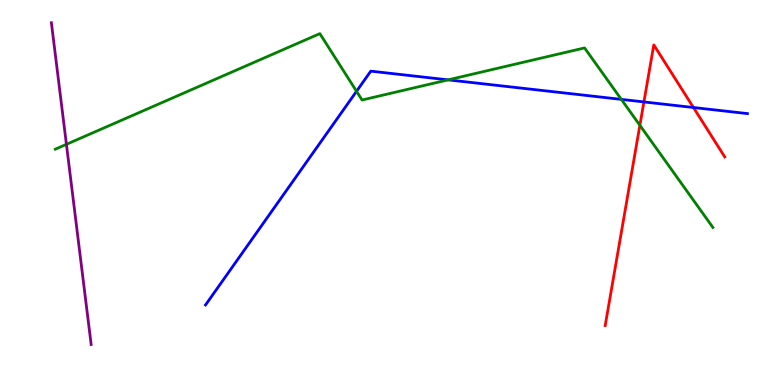[{'lines': ['blue', 'red'], 'intersections': [{'x': 8.31, 'y': 7.35}, {'x': 8.95, 'y': 7.21}]}, {'lines': ['green', 'red'], 'intersections': [{'x': 8.26, 'y': 6.75}]}, {'lines': ['purple', 'red'], 'intersections': []}, {'lines': ['blue', 'green'], 'intersections': [{'x': 4.6, 'y': 7.63}, {'x': 5.78, 'y': 7.93}, {'x': 8.02, 'y': 7.42}]}, {'lines': ['blue', 'purple'], 'intersections': []}, {'lines': ['green', 'purple'], 'intersections': [{'x': 0.857, 'y': 6.25}]}]